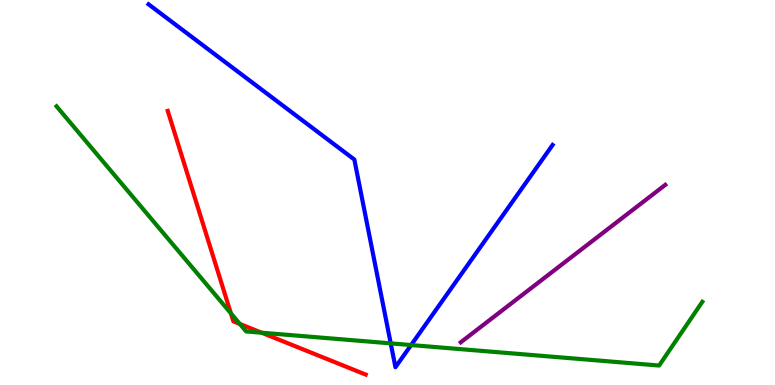[{'lines': ['blue', 'red'], 'intersections': []}, {'lines': ['green', 'red'], 'intersections': [{'x': 2.98, 'y': 1.86}, {'x': 3.09, 'y': 1.59}, {'x': 3.38, 'y': 1.36}]}, {'lines': ['purple', 'red'], 'intersections': []}, {'lines': ['blue', 'green'], 'intersections': [{'x': 5.04, 'y': 1.08}, {'x': 5.3, 'y': 1.04}]}, {'lines': ['blue', 'purple'], 'intersections': []}, {'lines': ['green', 'purple'], 'intersections': []}]